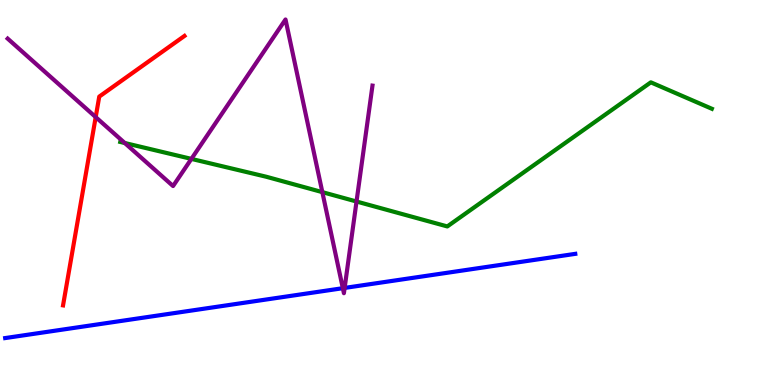[{'lines': ['blue', 'red'], 'intersections': []}, {'lines': ['green', 'red'], 'intersections': []}, {'lines': ['purple', 'red'], 'intersections': [{'x': 1.23, 'y': 6.96}]}, {'lines': ['blue', 'green'], 'intersections': []}, {'lines': ['blue', 'purple'], 'intersections': [{'x': 4.42, 'y': 2.51}, {'x': 4.45, 'y': 2.52}]}, {'lines': ['green', 'purple'], 'intersections': [{'x': 1.61, 'y': 6.29}, {'x': 2.47, 'y': 5.87}, {'x': 4.16, 'y': 5.01}, {'x': 4.6, 'y': 4.77}]}]